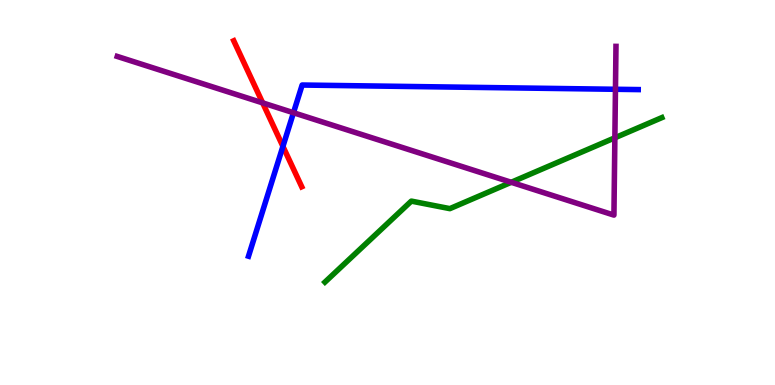[{'lines': ['blue', 'red'], 'intersections': [{'x': 3.65, 'y': 6.2}]}, {'lines': ['green', 'red'], 'intersections': []}, {'lines': ['purple', 'red'], 'intersections': [{'x': 3.39, 'y': 7.33}]}, {'lines': ['blue', 'green'], 'intersections': []}, {'lines': ['blue', 'purple'], 'intersections': [{'x': 3.79, 'y': 7.07}, {'x': 7.94, 'y': 7.68}]}, {'lines': ['green', 'purple'], 'intersections': [{'x': 6.6, 'y': 5.27}, {'x': 7.93, 'y': 6.42}]}]